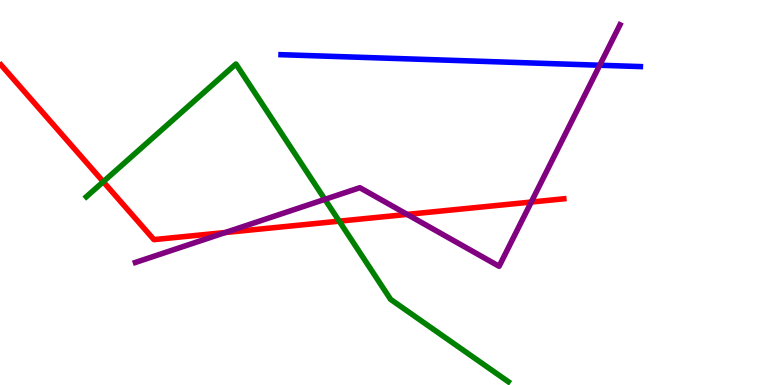[{'lines': ['blue', 'red'], 'intersections': []}, {'lines': ['green', 'red'], 'intersections': [{'x': 1.33, 'y': 5.28}, {'x': 4.38, 'y': 4.26}]}, {'lines': ['purple', 'red'], 'intersections': [{'x': 2.91, 'y': 3.96}, {'x': 5.25, 'y': 4.43}, {'x': 6.85, 'y': 4.75}]}, {'lines': ['blue', 'green'], 'intersections': []}, {'lines': ['blue', 'purple'], 'intersections': [{'x': 7.74, 'y': 8.31}]}, {'lines': ['green', 'purple'], 'intersections': [{'x': 4.19, 'y': 4.82}]}]